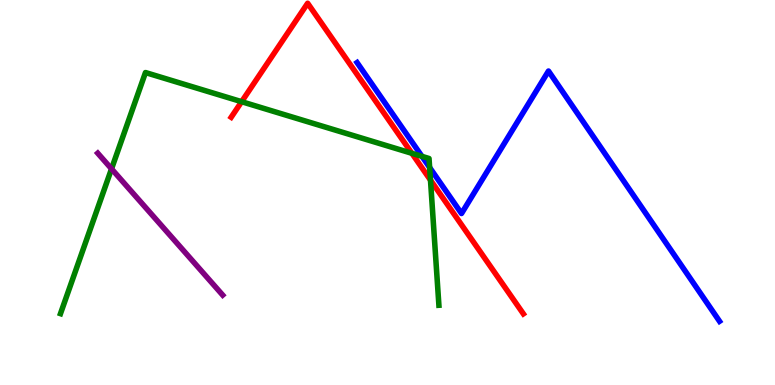[{'lines': ['blue', 'red'], 'intersections': []}, {'lines': ['green', 'red'], 'intersections': [{'x': 3.12, 'y': 7.36}, {'x': 5.31, 'y': 6.02}, {'x': 5.55, 'y': 5.32}]}, {'lines': ['purple', 'red'], 'intersections': []}, {'lines': ['blue', 'green'], 'intersections': [{'x': 5.44, 'y': 5.94}, {'x': 5.54, 'y': 5.65}]}, {'lines': ['blue', 'purple'], 'intersections': []}, {'lines': ['green', 'purple'], 'intersections': [{'x': 1.44, 'y': 5.61}]}]